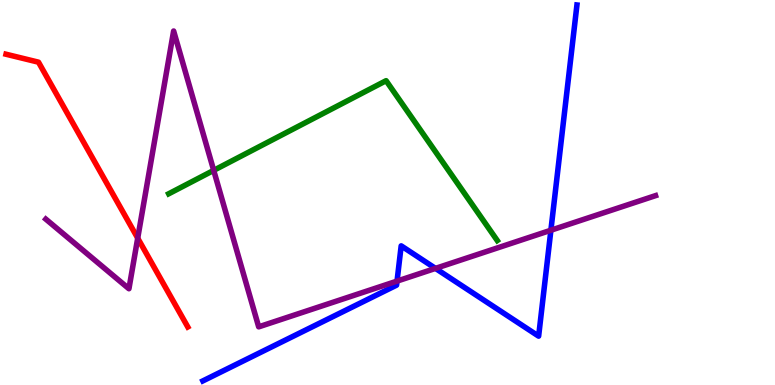[{'lines': ['blue', 'red'], 'intersections': []}, {'lines': ['green', 'red'], 'intersections': []}, {'lines': ['purple', 'red'], 'intersections': [{'x': 1.78, 'y': 3.81}]}, {'lines': ['blue', 'green'], 'intersections': []}, {'lines': ['blue', 'purple'], 'intersections': [{'x': 5.12, 'y': 2.7}, {'x': 5.62, 'y': 3.03}, {'x': 7.11, 'y': 4.02}]}, {'lines': ['green', 'purple'], 'intersections': [{'x': 2.76, 'y': 5.57}]}]